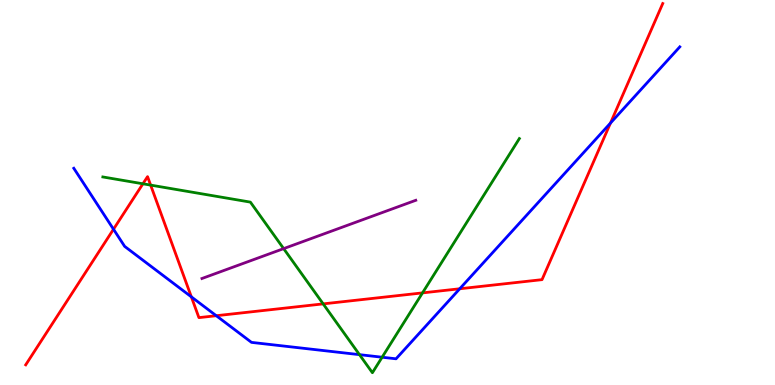[{'lines': ['blue', 'red'], 'intersections': [{'x': 1.46, 'y': 4.05}, {'x': 2.47, 'y': 2.29}, {'x': 2.79, 'y': 1.8}, {'x': 5.93, 'y': 2.5}, {'x': 7.88, 'y': 6.8}]}, {'lines': ['green', 'red'], 'intersections': [{'x': 1.84, 'y': 5.23}, {'x': 1.94, 'y': 5.19}, {'x': 4.17, 'y': 2.11}, {'x': 5.45, 'y': 2.39}]}, {'lines': ['purple', 'red'], 'intersections': []}, {'lines': ['blue', 'green'], 'intersections': [{'x': 4.64, 'y': 0.788}, {'x': 4.93, 'y': 0.721}]}, {'lines': ['blue', 'purple'], 'intersections': []}, {'lines': ['green', 'purple'], 'intersections': [{'x': 3.66, 'y': 3.54}]}]